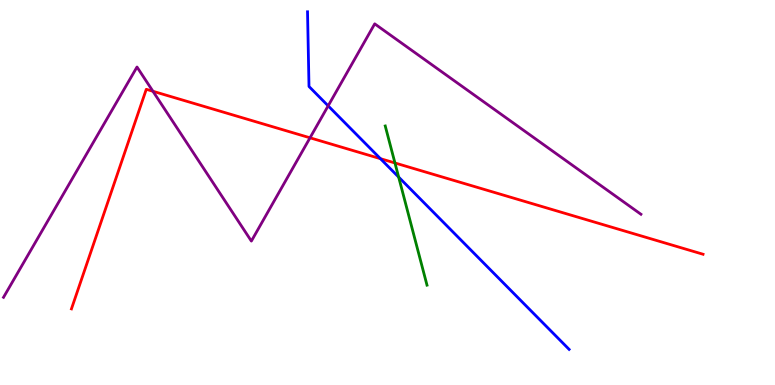[{'lines': ['blue', 'red'], 'intersections': [{'x': 4.91, 'y': 5.88}]}, {'lines': ['green', 'red'], 'intersections': [{'x': 5.1, 'y': 5.77}]}, {'lines': ['purple', 'red'], 'intersections': [{'x': 1.97, 'y': 7.63}, {'x': 4.0, 'y': 6.42}]}, {'lines': ['blue', 'green'], 'intersections': [{'x': 5.14, 'y': 5.4}]}, {'lines': ['blue', 'purple'], 'intersections': [{'x': 4.23, 'y': 7.25}]}, {'lines': ['green', 'purple'], 'intersections': []}]